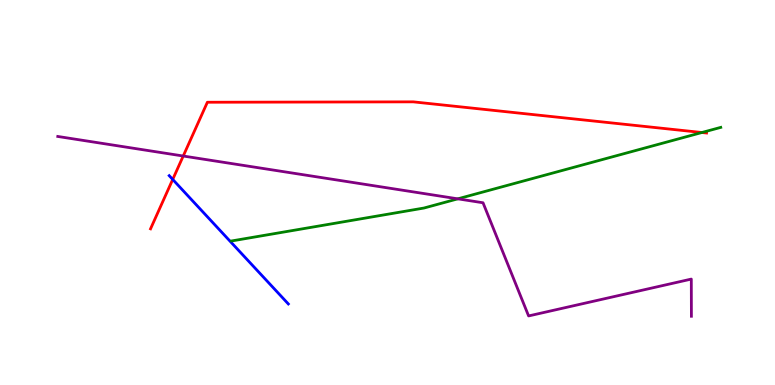[{'lines': ['blue', 'red'], 'intersections': [{'x': 2.23, 'y': 5.34}]}, {'lines': ['green', 'red'], 'intersections': [{'x': 9.06, 'y': 6.56}]}, {'lines': ['purple', 'red'], 'intersections': [{'x': 2.36, 'y': 5.95}]}, {'lines': ['blue', 'green'], 'intersections': []}, {'lines': ['blue', 'purple'], 'intersections': []}, {'lines': ['green', 'purple'], 'intersections': [{'x': 5.91, 'y': 4.84}]}]